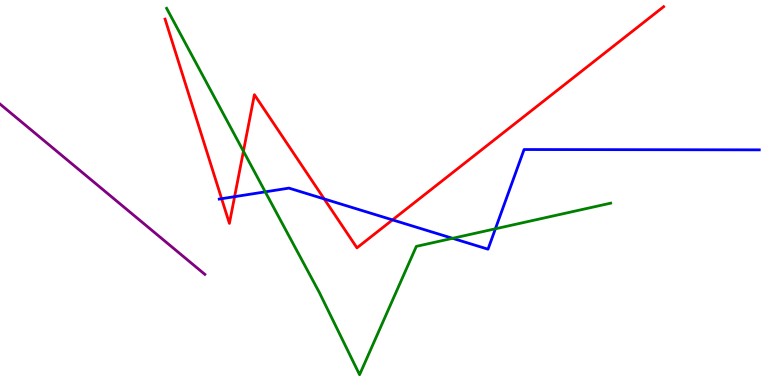[{'lines': ['blue', 'red'], 'intersections': [{'x': 2.86, 'y': 4.84}, {'x': 3.03, 'y': 4.89}, {'x': 4.18, 'y': 4.83}, {'x': 5.06, 'y': 4.29}]}, {'lines': ['green', 'red'], 'intersections': [{'x': 3.14, 'y': 6.07}]}, {'lines': ['purple', 'red'], 'intersections': []}, {'lines': ['blue', 'green'], 'intersections': [{'x': 3.42, 'y': 5.02}, {'x': 5.84, 'y': 3.81}, {'x': 6.39, 'y': 4.06}]}, {'lines': ['blue', 'purple'], 'intersections': []}, {'lines': ['green', 'purple'], 'intersections': []}]